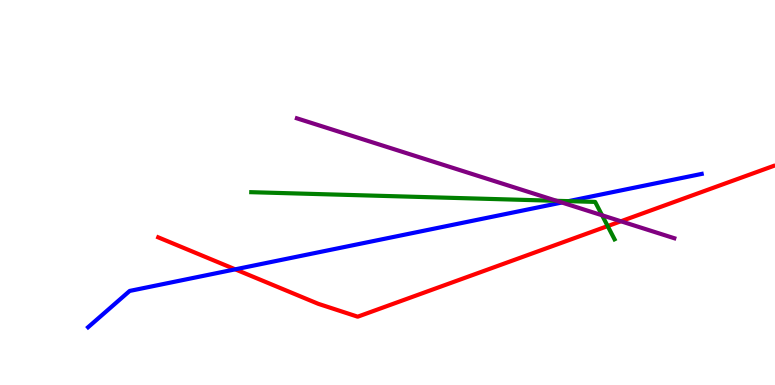[{'lines': ['blue', 'red'], 'intersections': [{'x': 3.04, 'y': 3.0}]}, {'lines': ['green', 'red'], 'intersections': [{'x': 7.84, 'y': 4.13}]}, {'lines': ['purple', 'red'], 'intersections': [{'x': 8.01, 'y': 4.25}]}, {'lines': ['blue', 'green'], 'intersections': [{'x': 7.34, 'y': 4.78}]}, {'lines': ['blue', 'purple'], 'intersections': [{'x': 7.25, 'y': 4.74}]}, {'lines': ['green', 'purple'], 'intersections': [{'x': 7.18, 'y': 4.78}, {'x': 7.77, 'y': 4.41}]}]